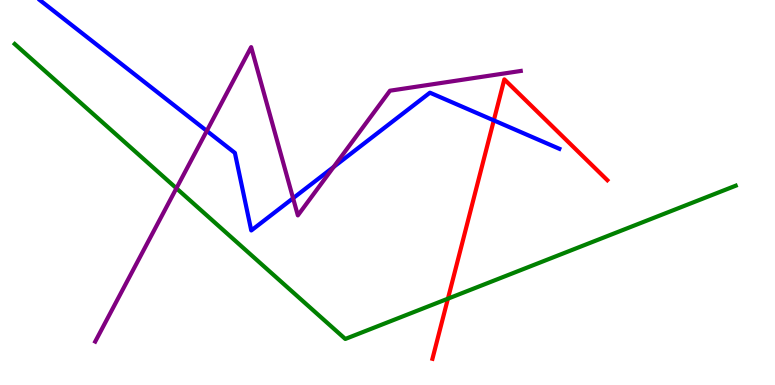[{'lines': ['blue', 'red'], 'intersections': [{'x': 6.37, 'y': 6.87}]}, {'lines': ['green', 'red'], 'intersections': [{'x': 5.78, 'y': 2.24}]}, {'lines': ['purple', 'red'], 'intersections': []}, {'lines': ['blue', 'green'], 'intersections': []}, {'lines': ['blue', 'purple'], 'intersections': [{'x': 2.67, 'y': 6.6}, {'x': 3.78, 'y': 4.85}, {'x': 4.3, 'y': 5.66}]}, {'lines': ['green', 'purple'], 'intersections': [{'x': 2.28, 'y': 5.11}]}]